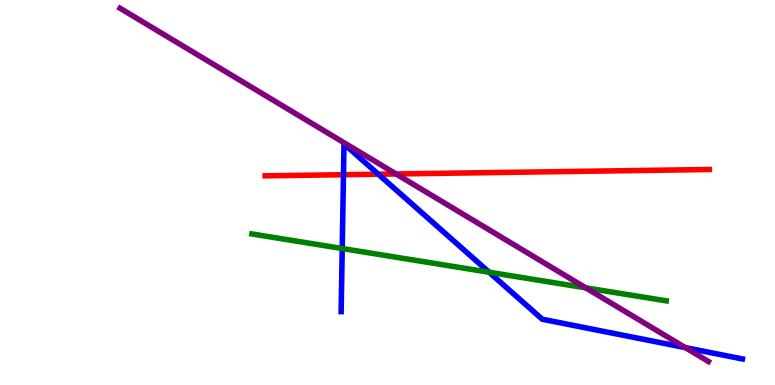[{'lines': ['blue', 'red'], 'intersections': [{'x': 4.43, 'y': 5.46}, {'x': 4.88, 'y': 5.48}]}, {'lines': ['green', 'red'], 'intersections': []}, {'lines': ['purple', 'red'], 'intersections': [{'x': 5.11, 'y': 5.48}]}, {'lines': ['blue', 'green'], 'intersections': [{'x': 4.42, 'y': 3.54}, {'x': 6.31, 'y': 2.93}]}, {'lines': ['blue', 'purple'], 'intersections': [{'x': 8.84, 'y': 0.971}]}, {'lines': ['green', 'purple'], 'intersections': [{'x': 7.56, 'y': 2.52}]}]